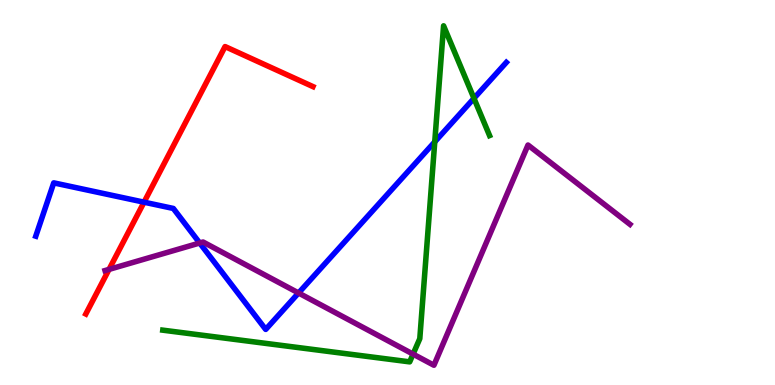[{'lines': ['blue', 'red'], 'intersections': [{'x': 1.86, 'y': 4.75}]}, {'lines': ['green', 'red'], 'intersections': []}, {'lines': ['purple', 'red'], 'intersections': [{'x': 1.41, 'y': 3.0}]}, {'lines': ['blue', 'green'], 'intersections': [{'x': 5.61, 'y': 6.32}, {'x': 6.12, 'y': 7.45}]}, {'lines': ['blue', 'purple'], 'intersections': [{'x': 2.58, 'y': 3.69}, {'x': 3.85, 'y': 2.39}]}, {'lines': ['green', 'purple'], 'intersections': [{'x': 5.33, 'y': 0.802}]}]